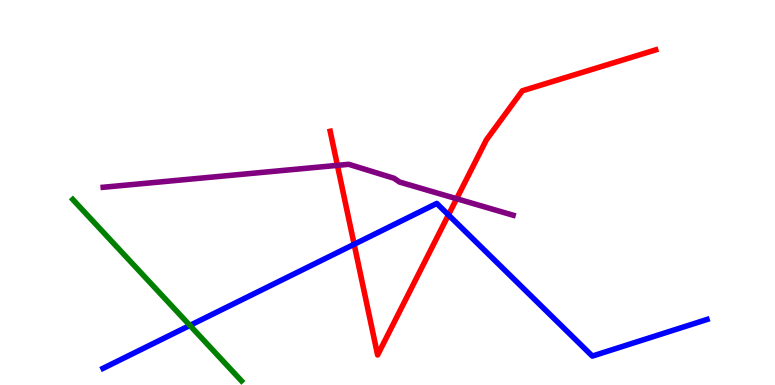[{'lines': ['blue', 'red'], 'intersections': [{'x': 4.57, 'y': 3.66}, {'x': 5.79, 'y': 4.42}]}, {'lines': ['green', 'red'], 'intersections': []}, {'lines': ['purple', 'red'], 'intersections': [{'x': 4.35, 'y': 5.7}, {'x': 5.89, 'y': 4.84}]}, {'lines': ['blue', 'green'], 'intersections': [{'x': 2.45, 'y': 1.55}]}, {'lines': ['blue', 'purple'], 'intersections': []}, {'lines': ['green', 'purple'], 'intersections': []}]